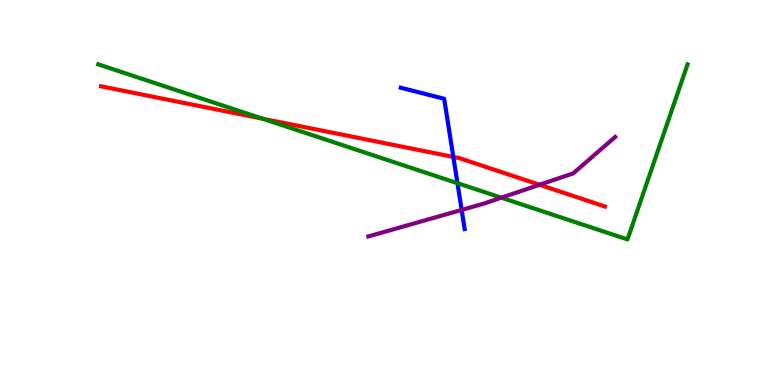[{'lines': ['blue', 'red'], 'intersections': [{'x': 5.85, 'y': 5.92}]}, {'lines': ['green', 'red'], 'intersections': [{'x': 3.39, 'y': 6.92}]}, {'lines': ['purple', 'red'], 'intersections': [{'x': 6.96, 'y': 5.2}]}, {'lines': ['blue', 'green'], 'intersections': [{'x': 5.9, 'y': 5.24}]}, {'lines': ['blue', 'purple'], 'intersections': [{'x': 5.96, 'y': 4.55}]}, {'lines': ['green', 'purple'], 'intersections': [{'x': 6.47, 'y': 4.87}]}]